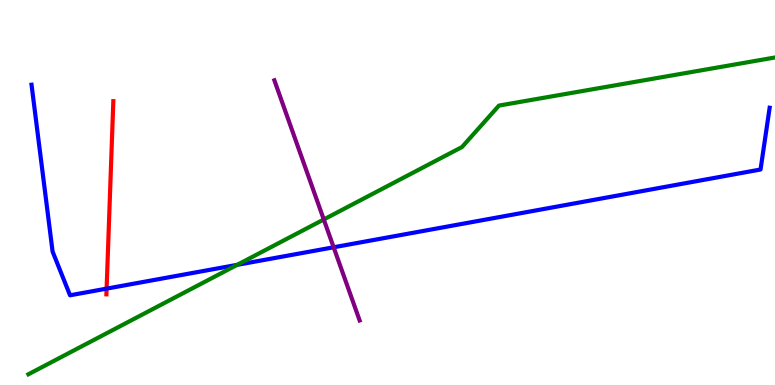[{'lines': ['blue', 'red'], 'intersections': [{'x': 1.38, 'y': 2.5}]}, {'lines': ['green', 'red'], 'intersections': []}, {'lines': ['purple', 'red'], 'intersections': []}, {'lines': ['blue', 'green'], 'intersections': [{'x': 3.06, 'y': 3.12}]}, {'lines': ['blue', 'purple'], 'intersections': [{'x': 4.31, 'y': 3.58}]}, {'lines': ['green', 'purple'], 'intersections': [{'x': 4.18, 'y': 4.3}]}]